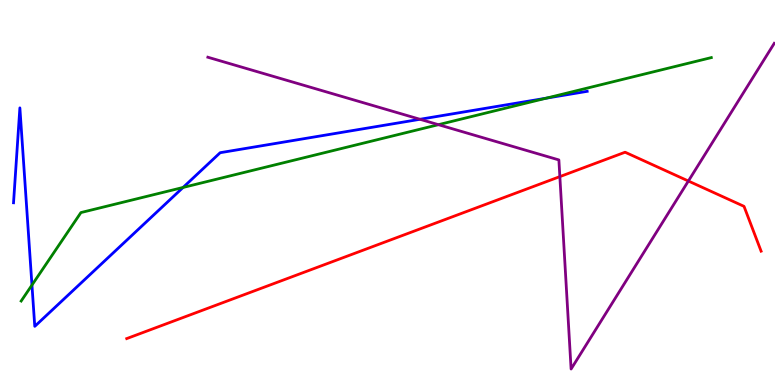[{'lines': ['blue', 'red'], 'intersections': []}, {'lines': ['green', 'red'], 'intersections': []}, {'lines': ['purple', 'red'], 'intersections': [{'x': 7.22, 'y': 5.41}, {'x': 8.88, 'y': 5.3}]}, {'lines': ['blue', 'green'], 'intersections': [{'x': 0.412, 'y': 2.6}, {'x': 2.36, 'y': 5.13}, {'x': 7.05, 'y': 7.45}]}, {'lines': ['blue', 'purple'], 'intersections': [{'x': 5.42, 'y': 6.9}]}, {'lines': ['green', 'purple'], 'intersections': [{'x': 5.66, 'y': 6.76}]}]